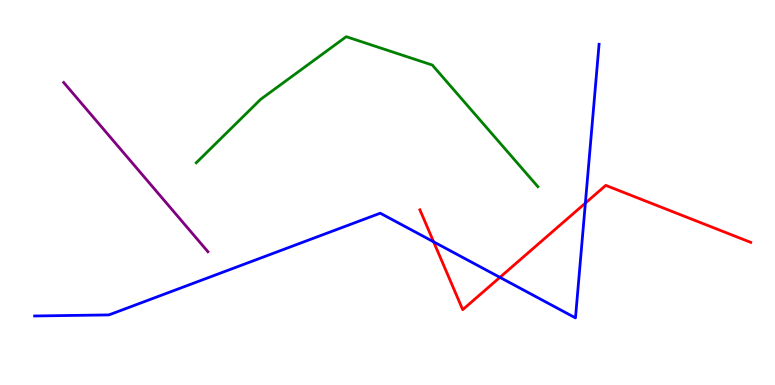[{'lines': ['blue', 'red'], 'intersections': [{'x': 5.6, 'y': 3.72}, {'x': 6.45, 'y': 2.8}, {'x': 7.55, 'y': 4.72}]}, {'lines': ['green', 'red'], 'intersections': []}, {'lines': ['purple', 'red'], 'intersections': []}, {'lines': ['blue', 'green'], 'intersections': []}, {'lines': ['blue', 'purple'], 'intersections': []}, {'lines': ['green', 'purple'], 'intersections': []}]